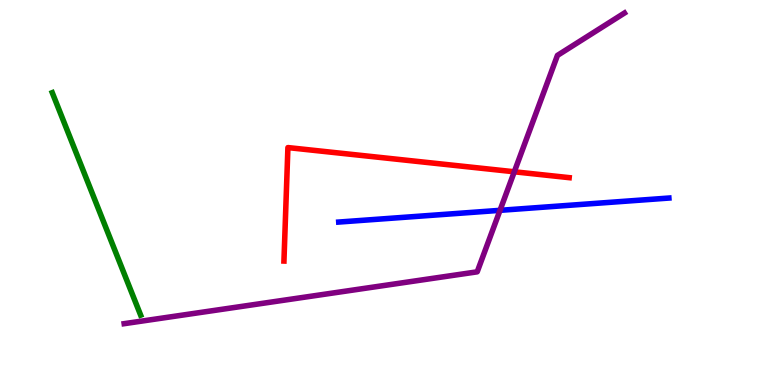[{'lines': ['blue', 'red'], 'intersections': []}, {'lines': ['green', 'red'], 'intersections': []}, {'lines': ['purple', 'red'], 'intersections': [{'x': 6.64, 'y': 5.54}]}, {'lines': ['blue', 'green'], 'intersections': []}, {'lines': ['blue', 'purple'], 'intersections': [{'x': 6.45, 'y': 4.54}]}, {'lines': ['green', 'purple'], 'intersections': []}]